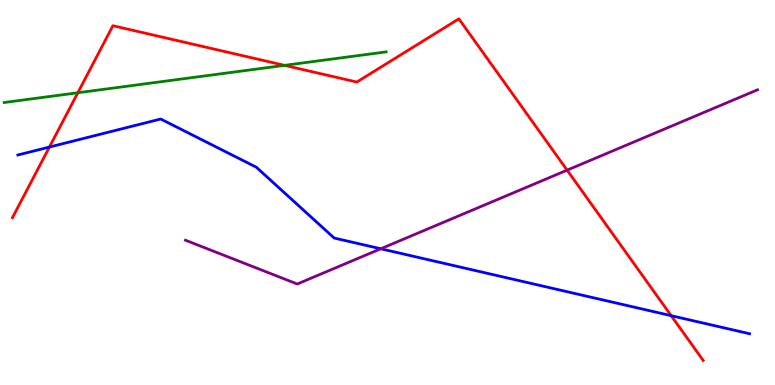[{'lines': ['blue', 'red'], 'intersections': [{'x': 0.638, 'y': 6.18}, {'x': 8.66, 'y': 1.8}]}, {'lines': ['green', 'red'], 'intersections': [{'x': 1.0, 'y': 7.59}, {'x': 3.67, 'y': 8.3}]}, {'lines': ['purple', 'red'], 'intersections': [{'x': 7.32, 'y': 5.58}]}, {'lines': ['blue', 'green'], 'intersections': []}, {'lines': ['blue', 'purple'], 'intersections': [{'x': 4.91, 'y': 3.54}]}, {'lines': ['green', 'purple'], 'intersections': []}]